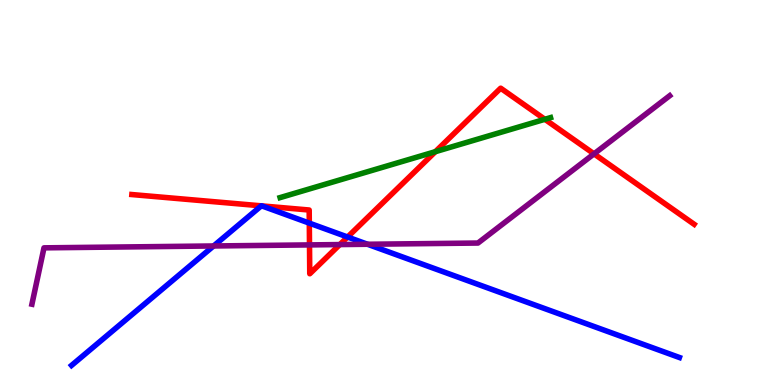[{'lines': ['blue', 'red'], 'intersections': [{'x': 3.37, 'y': 4.65}, {'x': 3.38, 'y': 4.65}, {'x': 3.99, 'y': 4.2}, {'x': 4.48, 'y': 3.84}]}, {'lines': ['green', 'red'], 'intersections': [{'x': 5.62, 'y': 6.06}, {'x': 7.03, 'y': 6.9}]}, {'lines': ['purple', 'red'], 'intersections': [{'x': 3.99, 'y': 3.64}, {'x': 4.38, 'y': 3.65}, {'x': 7.66, 'y': 6.0}]}, {'lines': ['blue', 'green'], 'intersections': []}, {'lines': ['blue', 'purple'], 'intersections': [{'x': 2.76, 'y': 3.61}, {'x': 4.74, 'y': 3.66}]}, {'lines': ['green', 'purple'], 'intersections': []}]